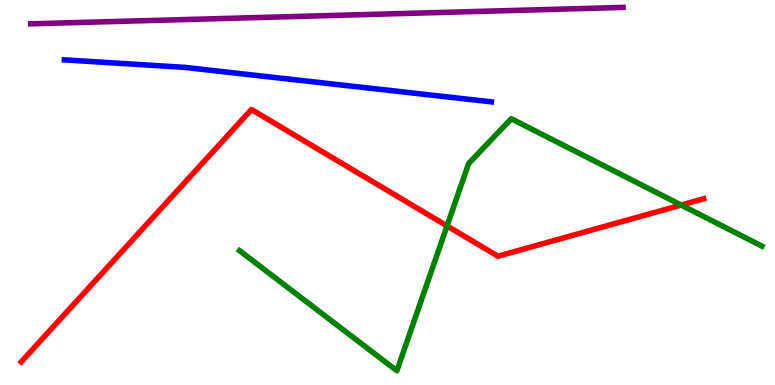[{'lines': ['blue', 'red'], 'intersections': []}, {'lines': ['green', 'red'], 'intersections': [{'x': 5.77, 'y': 4.13}, {'x': 8.79, 'y': 4.67}]}, {'lines': ['purple', 'red'], 'intersections': []}, {'lines': ['blue', 'green'], 'intersections': []}, {'lines': ['blue', 'purple'], 'intersections': []}, {'lines': ['green', 'purple'], 'intersections': []}]